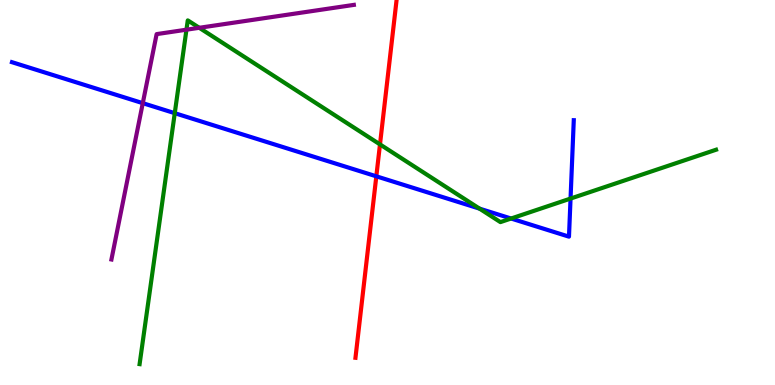[{'lines': ['blue', 'red'], 'intersections': [{'x': 4.86, 'y': 5.42}]}, {'lines': ['green', 'red'], 'intersections': [{'x': 4.9, 'y': 6.25}]}, {'lines': ['purple', 'red'], 'intersections': []}, {'lines': ['blue', 'green'], 'intersections': [{'x': 2.25, 'y': 7.06}, {'x': 6.19, 'y': 4.58}, {'x': 6.59, 'y': 4.32}, {'x': 7.36, 'y': 4.84}]}, {'lines': ['blue', 'purple'], 'intersections': [{'x': 1.84, 'y': 7.32}]}, {'lines': ['green', 'purple'], 'intersections': [{'x': 2.41, 'y': 9.23}, {'x': 2.57, 'y': 9.28}]}]